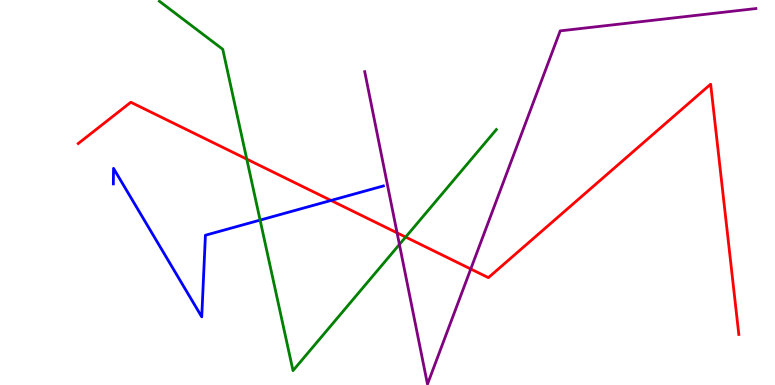[{'lines': ['blue', 'red'], 'intersections': [{'x': 4.27, 'y': 4.79}]}, {'lines': ['green', 'red'], 'intersections': [{'x': 3.18, 'y': 5.87}, {'x': 5.23, 'y': 3.84}]}, {'lines': ['purple', 'red'], 'intersections': [{'x': 5.12, 'y': 3.95}, {'x': 6.07, 'y': 3.01}]}, {'lines': ['blue', 'green'], 'intersections': [{'x': 3.36, 'y': 4.28}]}, {'lines': ['blue', 'purple'], 'intersections': []}, {'lines': ['green', 'purple'], 'intersections': [{'x': 5.15, 'y': 3.65}]}]